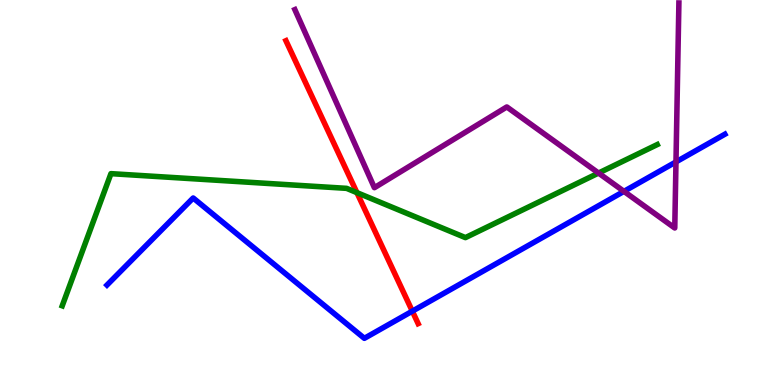[{'lines': ['blue', 'red'], 'intersections': [{'x': 5.32, 'y': 1.92}]}, {'lines': ['green', 'red'], 'intersections': [{'x': 4.61, 'y': 5.0}]}, {'lines': ['purple', 'red'], 'intersections': []}, {'lines': ['blue', 'green'], 'intersections': []}, {'lines': ['blue', 'purple'], 'intersections': [{'x': 8.05, 'y': 5.03}, {'x': 8.72, 'y': 5.79}]}, {'lines': ['green', 'purple'], 'intersections': [{'x': 7.72, 'y': 5.51}]}]